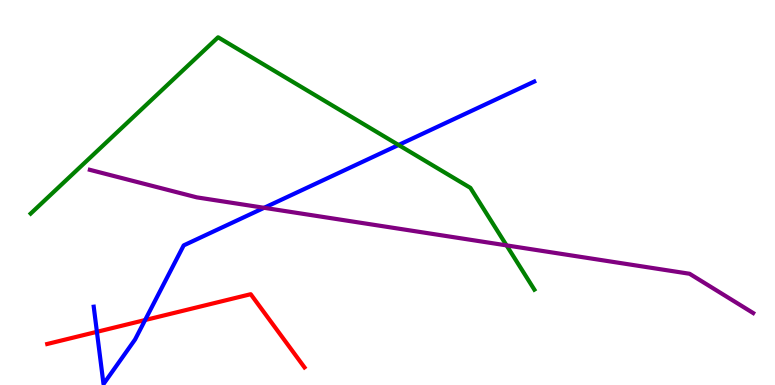[{'lines': ['blue', 'red'], 'intersections': [{'x': 1.25, 'y': 1.38}, {'x': 1.87, 'y': 1.69}]}, {'lines': ['green', 'red'], 'intersections': []}, {'lines': ['purple', 'red'], 'intersections': []}, {'lines': ['blue', 'green'], 'intersections': [{'x': 5.14, 'y': 6.23}]}, {'lines': ['blue', 'purple'], 'intersections': [{'x': 3.41, 'y': 4.6}]}, {'lines': ['green', 'purple'], 'intersections': [{'x': 6.54, 'y': 3.63}]}]